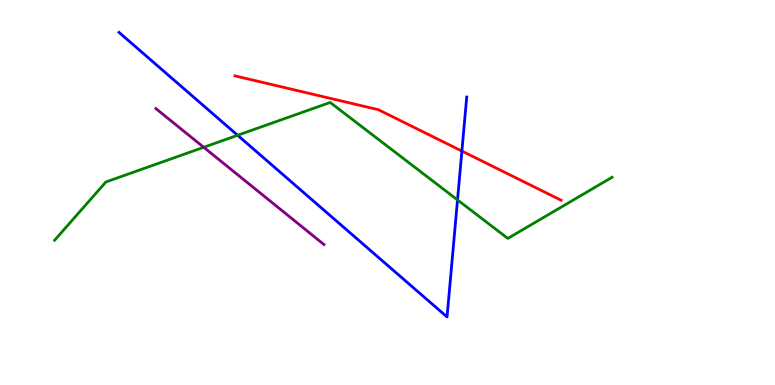[{'lines': ['blue', 'red'], 'intersections': [{'x': 5.96, 'y': 6.08}]}, {'lines': ['green', 'red'], 'intersections': []}, {'lines': ['purple', 'red'], 'intersections': []}, {'lines': ['blue', 'green'], 'intersections': [{'x': 3.07, 'y': 6.49}, {'x': 5.9, 'y': 4.81}]}, {'lines': ['blue', 'purple'], 'intersections': []}, {'lines': ['green', 'purple'], 'intersections': [{'x': 2.63, 'y': 6.17}]}]